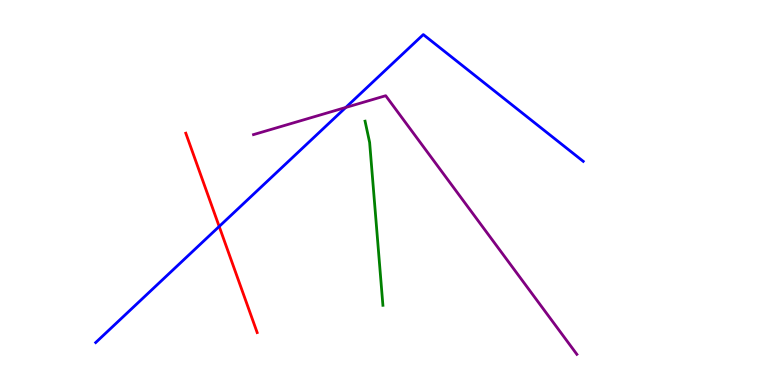[{'lines': ['blue', 'red'], 'intersections': [{'x': 2.83, 'y': 4.12}]}, {'lines': ['green', 'red'], 'intersections': []}, {'lines': ['purple', 'red'], 'intersections': []}, {'lines': ['blue', 'green'], 'intersections': []}, {'lines': ['blue', 'purple'], 'intersections': [{'x': 4.46, 'y': 7.21}]}, {'lines': ['green', 'purple'], 'intersections': []}]